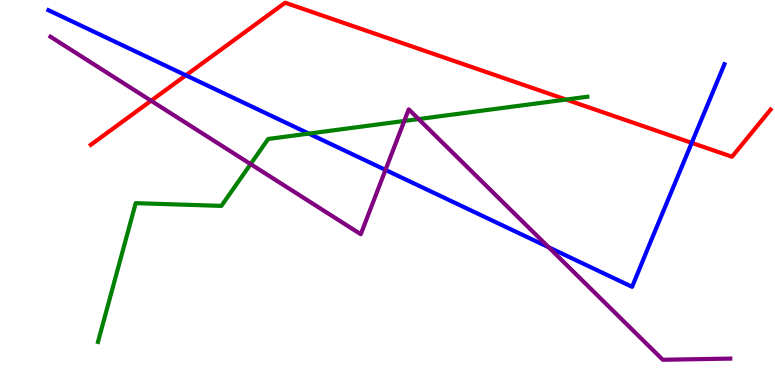[{'lines': ['blue', 'red'], 'intersections': [{'x': 2.4, 'y': 8.04}, {'x': 8.93, 'y': 6.29}]}, {'lines': ['green', 'red'], 'intersections': [{'x': 7.3, 'y': 7.41}]}, {'lines': ['purple', 'red'], 'intersections': [{'x': 1.95, 'y': 7.38}]}, {'lines': ['blue', 'green'], 'intersections': [{'x': 3.98, 'y': 6.53}]}, {'lines': ['blue', 'purple'], 'intersections': [{'x': 4.97, 'y': 5.59}, {'x': 7.08, 'y': 3.58}]}, {'lines': ['green', 'purple'], 'intersections': [{'x': 3.23, 'y': 5.74}, {'x': 5.22, 'y': 6.86}, {'x': 5.4, 'y': 6.91}]}]